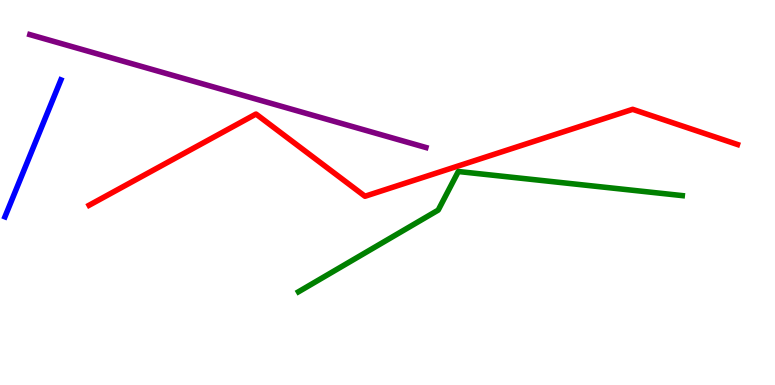[{'lines': ['blue', 'red'], 'intersections': []}, {'lines': ['green', 'red'], 'intersections': []}, {'lines': ['purple', 'red'], 'intersections': []}, {'lines': ['blue', 'green'], 'intersections': []}, {'lines': ['blue', 'purple'], 'intersections': []}, {'lines': ['green', 'purple'], 'intersections': []}]